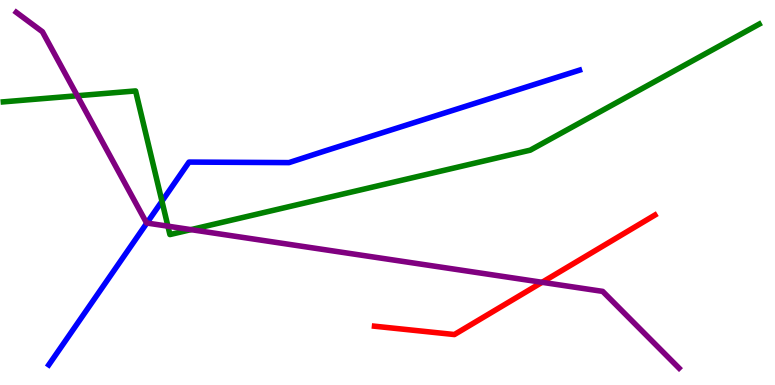[{'lines': ['blue', 'red'], 'intersections': []}, {'lines': ['green', 'red'], 'intersections': []}, {'lines': ['purple', 'red'], 'intersections': [{'x': 6.99, 'y': 2.67}]}, {'lines': ['blue', 'green'], 'intersections': [{'x': 2.09, 'y': 4.77}]}, {'lines': ['blue', 'purple'], 'intersections': [{'x': 1.9, 'y': 4.21}]}, {'lines': ['green', 'purple'], 'intersections': [{'x': 0.997, 'y': 7.51}, {'x': 2.17, 'y': 4.13}, {'x': 2.46, 'y': 4.04}]}]